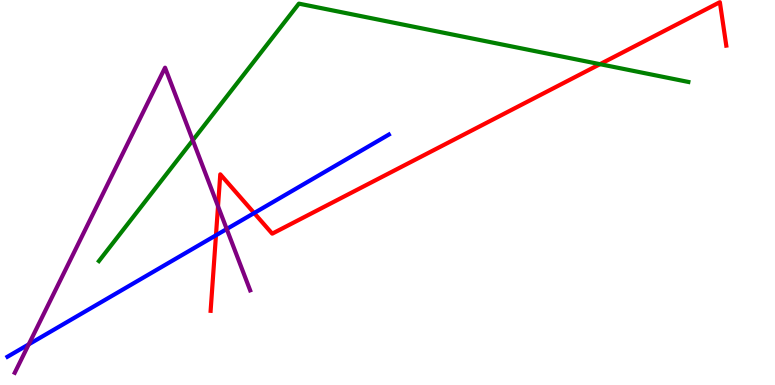[{'lines': ['blue', 'red'], 'intersections': [{'x': 2.79, 'y': 3.89}, {'x': 3.28, 'y': 4.47}]}, {'lines': ['green', 'red'], 'intersections': [{'x': 7.74, 'y': 8.33}]}, {'lines': ['purple', 'red'], 'intersections': [{'x': 2.81, 'y': 4.64}]}, {'lines': ['blue', 'green'], 'intersections': []}, {'lines': ['blue', 'purple'], 'intersections': [{'x': 0.371, 'y': 1.06}, {'x': 2.93, 'y': 4.05}]}, {'lines': ['green', 'purple'], 'intersections': [{'x': 2.49, 'y': 6.36}]}]